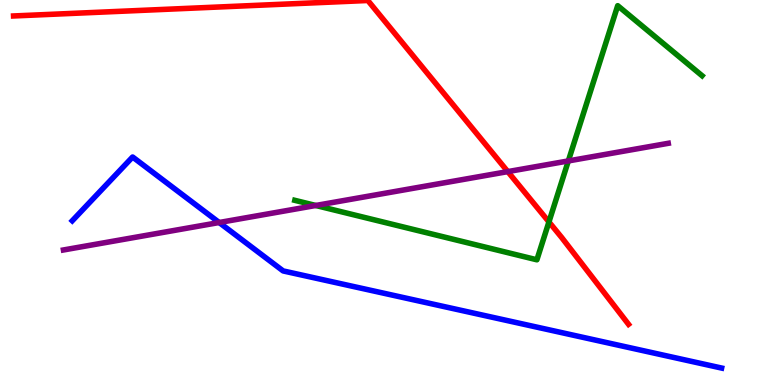[{'lines': ['blue', 'red'], 'intersections': []}, {'lines': ['green', 'red'], 'intersections': [{'x': 7.08, 'y': 4.24}]}, {'lines': ['purple', 'red'], 'intersections': [{'x': 6.55, 'y': 5.54}]}, {'lines': ['blue', 'green'], 'intersections': []}, {'lines': ['blue', 'purple'], 'intersections': [{'x': 2.83, 'y': 4.22}]}, {'lines': ['green', 'purple'], 'intersections': [{'x': 4.07, 'y': 4.66}, {'x': 7.33, 'y': 5.82}]}]